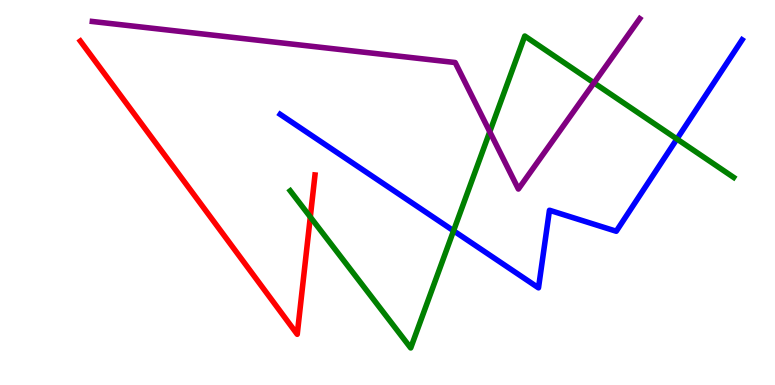[{'lines': ['blue', 'red'], 'intersections': []}, {'lines': ['green', 'red'], 'intersections': [{'x': 4.0, 'y': 4.36}]}, {'lines': ['purple', 'red'], 'intersections': []}, {'lines': ['blue', 'green'], 'intersections': [{'x': 5.85, 'y': 4.01}, {'x': 8.73, 'y': 6.39}]}, {'lines': ['blue', 'purple'], 'intersections': []}, {'lines': ['green', 'purple'], 'intersections': [{'x': 6.32, 'y': 6.58}, {'x': 7.66, 'y': 7.85}]}]